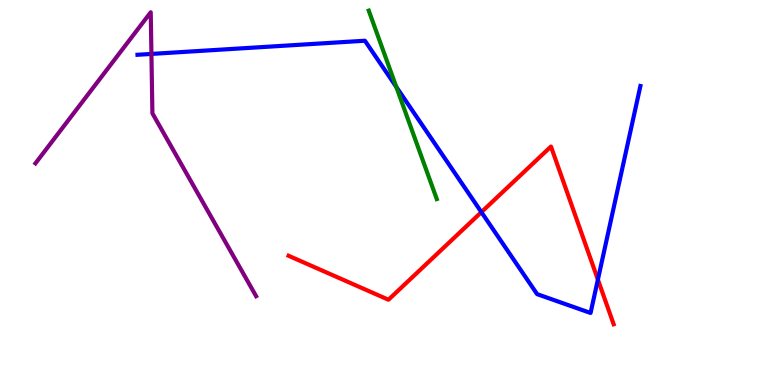[{'lines': ['blue', 'red'], 'intersections': [{'x': 6.21, 'y': 4.49}, {'x': 7.71, 'y': 2.74}]}, {'lines': ['green', 'red'], 'intersections': []}, {'lines': ['purple', 'red'], 'intersections': []}, {'lines': ['blue', 'green'], 'intersections': [{'x': 5.11, 'y': 7.74}]}, {'lines': ['blue', 'purple'], 'intersections': [{'x': 1.95, 'y': 8.6}]}, {'lines': ['green', 'purple'], 'intersections': []}]